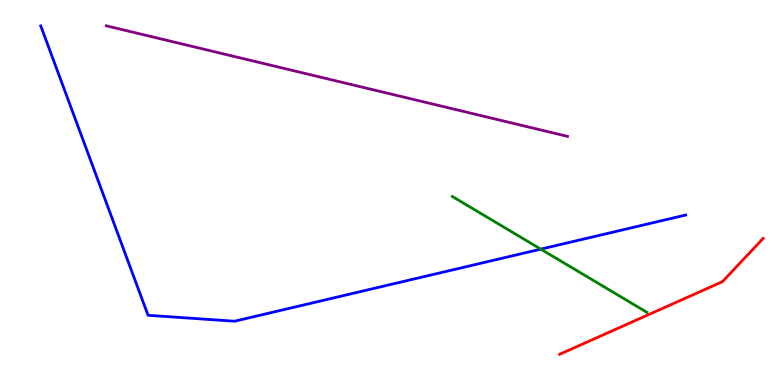[{'lines': ['blue', 'red'], 'intersections': []}, {'lines': ['green', 'red'], 'intersections': []}, {'lines': ['purple', 'red'], 'intersections': []}, {'lines': ['blue', 'green'], 'intersections': [{'x': 6.98, 'y': 3.53}]}, {'lines': ['blue', 'purple'], 'intersections': []}, {'lines': ['green', 'purple'], 'intersections': []}]